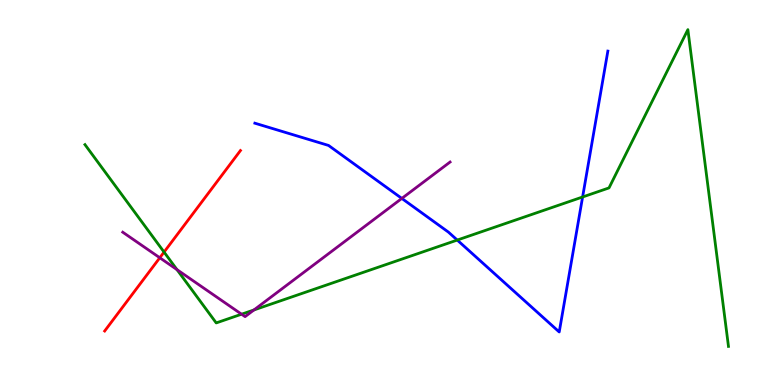[{'lines': ['blue', 'red'], 'intersections': []}, {'lines': ['green', 'red'], 'intersections': [{'x': 2.12, 'y': 3.45}]}, {'lines': ['purple', 'red'], 'intersections': [{'x': 2.06, 'y': 3.3}]}, {'lines': ['blue', 'green'], 'intersections': [{'x': 5.9, 'y': 3.76}, {'x': 7.52, 'y': 4.88}]}, {'lines': ['blue', 'purple'], 'intersections': [{'x': 5.18, 'y': 4.85}]}, {'lines': ['green', 'purple'], 'intersections': [{'x': 2.28, 'y': 3.0}, {'x': 3.12, 'y': 1.84}, {'x': 3.28, 'y': 1.95}]}]